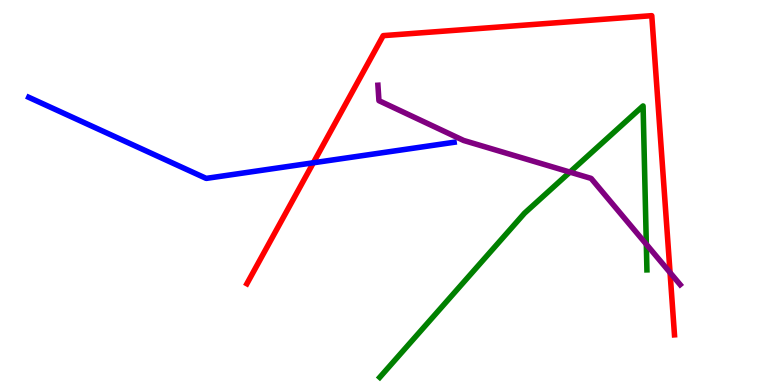[{'lines': ['blue', 'red'], 'intersections': [{'x': 4.04, 'y': 5.77}]}, {'lines': ['green', 'red'], 'intersections': []}, {'lines': ['purple', 'red'], 'intersections': [{'x': 8.65, 'y': 2.92}]}, {'lines': ['blue', 'green'], 'intersections': []}, {'lines': ['blue', 'purple'], 'intersections': []}, {'lines': ['green', 'purple'], 'intersections': [{'x': 7.35, 'y': 5.53}, {'x': 8.34, 'y': 3.66}]}]